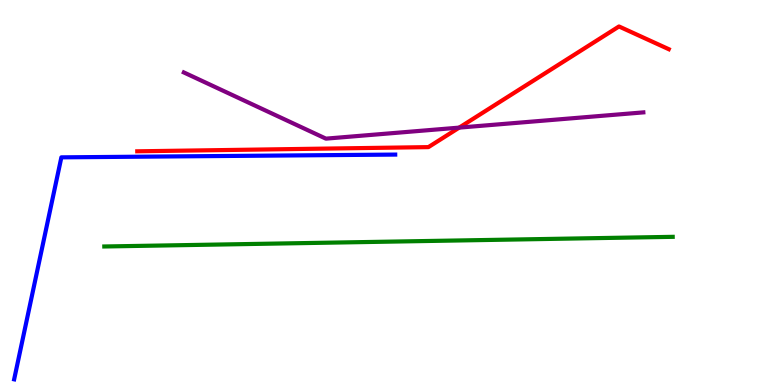[{'lines': ['blue', 'red'], 'intersections': []}, {'lines': ['green', 'red'], 'intersections': []}, {'lines': ['purple', 'red'], 'intersections': [{'x': 5.93, 'y': 6.69}]}, {'lines': ['blue', 'green'], 'intersections': []}, {'lines': ['blue', 'purple'], 'intersections': []}, {'lines': ['green', 'purple'], 'intersections': []}]